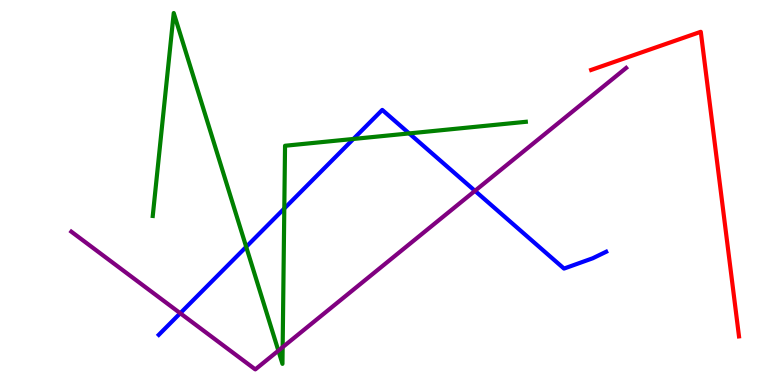[{'lines': ['blue', 'red'], 'intersections': []}, {'lines': ['green', 'red'], 'intersections': []}, {'lines': ['purple', 'red'], 'intersections': []}, {'lines': ['blue', 'green'], 'intersections': [{'x': 3.18, 'y': 3.59}, {'x': 3.67, 'y': 4.58}, {'x': 4.56, 'y': 6.39}, {'x': 5.28, 'y': 6.53}]}, {'lines': ['blue', 'purple'], 'intersections': [{'x': 2.33, 'y': 1.86}, {'x': 6.13, 'y': 5.04}]}, {'lines': ['green', 'purple'], 'intersections': [{'x': 3.59, 'y': 0.892}, {'x': 3.65, 'y': 0.983}]}]